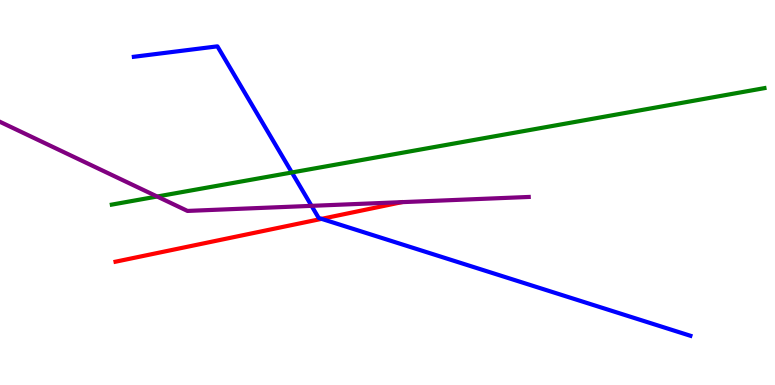[{'lines': ['blue', 'red'], 'intersections': [{'x': 4.15, 'y': 4.32}]}, {'lines': ['green', 'red'], 'intersections': []}, {'lines': ['purple', 'red'], 'intersections': []}, {'lines': ['blue', 'green'], 'intersections': [{'x': 3.77, 'y': 5.52}]}, {'lines': ['blue', 'purple'], 'intersections': [{'x': 4.02, 'y': 4.65}]}, {'lines': ['green', 'purple'], 'intersections': [{'x': 2.03, 'y': 4.9}]}]